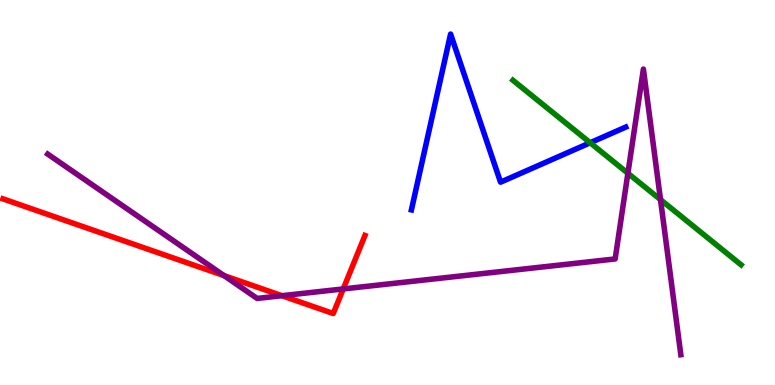[{'lines': ['blue', 'red'], 'intersections': []}, {'lines': ['green', 'red'], 'intersections': []}, {'lines': ['purple', 'red'], 'intersections': [{'x': 2.89, 'y': 2.84}, {'x': 3.64, 'y': 2.32}, {'x': 4.43, 'y': 2.5}]}, {'lines': ['blue', 'green'], 'intersections': [{'x': 7.62, 'y': 6.29}]}, {'lines': ['blue', 'purple'], 'intersections': []}, {'lines': ['green', 'purple'], 'intersections': [{'x': 8.1, 'y': 5.5}, {'x': 8.52, 'y': 4.81}]}]